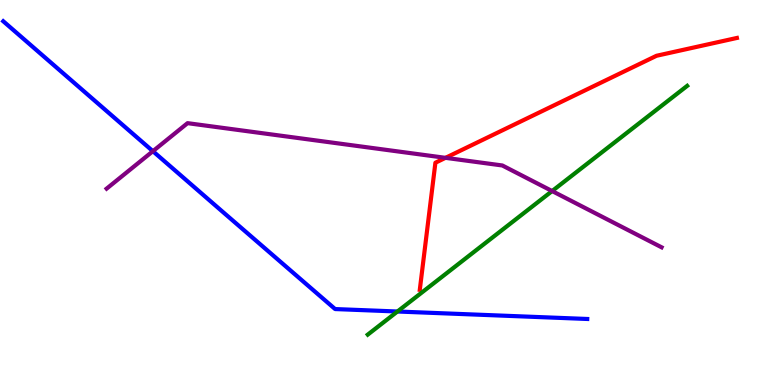[{'lines': ['blue', 'red'], 'intersections': []}, {'lines': ['green', 'red'], 'intersections': []}, {'lines': ['purple', 'red'], 'intersections': [{'x': 5.75, 'y': 5.9}]}, {'lines': ['blue', 'green'], 'intersections': [{'x': 5.13, 'y': 1.91}]}, {'lines': ['blue', 'purple'], 'intersections': [{'x': 1.97, 'y': 6.07}]}, {'lines': ['green', 'purple'], 'intersections': [{'x': 7.12, 'y': 5.04}]}]